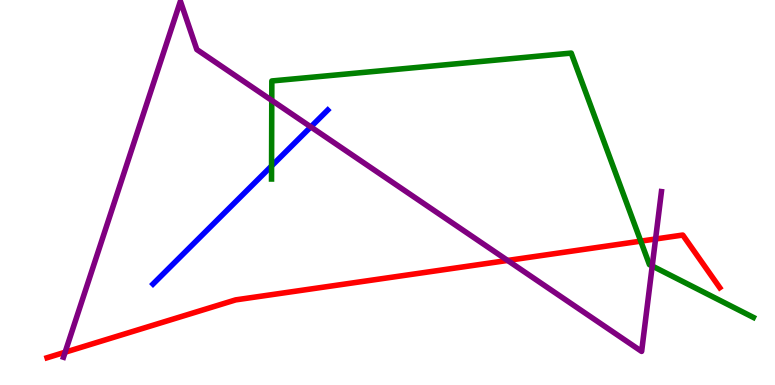[{'lines': ['blue', 'red'], 'intersections': []}, {'lines': ['green', 'red'], 'intersections': [{'x': 8.27, 'y': 3.74}]}, {'lines': ['purple', 'red'], 'intersections': [{'x': 0.84, 'y': 0.852}, {'x': 6.55, 'y': 3.24}, {'x': 8.46, 'y': 3.79}]}, {'lines': ['blue', 'green'], 'intersections': [{'x': 3.5, 'y': 5.69}]}, {'lines': ['blue', 'purple'], 'intersections': [{'x': 4.01, 'y': 6.7}]}, {'lines': ['green', 'purple'], 'intersections': [{'x': 3.51, 'y': 7.39}, {'x': 8.42, 'y': 3.09}]}]